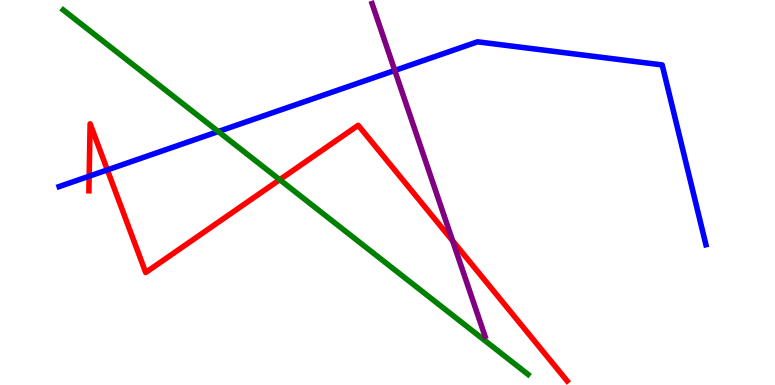[{'lines': ['blue', 'red'], 'intersections': [{'x': 1.15, 'y': 5.42}, {'x': 1.39, 'y': 5.59}]}, {'lines': ['green', 'red'], 'intersections': [{'x': 3.61, 'y': 5.33}]}, {'lines': ['purple', 'red'], 'intersections': [{'x': 5.84, 'y': 3.74}]}, {'lines': ['blue', 'green'], 'intersections': [{'x': 2.82, 'y': 6.58}]}, {'lines': ['blue', 'purple'], 'intersections': [{'x': 5.09, 'y': 8.17}]}, {'lines': ['green', 'purple'], 'intersections': []}]